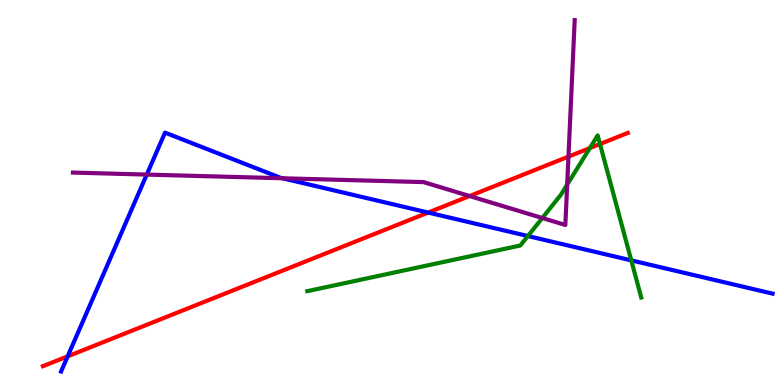[{'lines': ['blue', 'red'], 'intersections': [{'x': 0.873, 'y': 0.745}, {'x': 5.52, 'y': 4.48}]}, {'lines': ['green', 'red'], 'intersections': [{'x': 7.61, 'y': 6.15}, {'x': 7.74, 'y': 6.26}]}, {'lines': ['purple', 'red'], 'intersections': [{'x': 6.06, 'y': 4.91}, {'x': 7.34, 'y': 5.93}]}, {'lines': ['blue', 'green'], 'intersections': [{'x': 6.81, 'y': 3.87}, {'x': 8.15, 'y': 3.24}]}, {'lines': ['blue', 'purple'], 'intersections': [{'x': 1.89, 'y': 5.47}, {'x': 3.65, 'y': 5.37}]}, {'lines': ['green', 'purple'], 'intersections': [{'x': 7.0, 'y': 4.34}, {'x': 7.32, 'y': 5.21}]}]